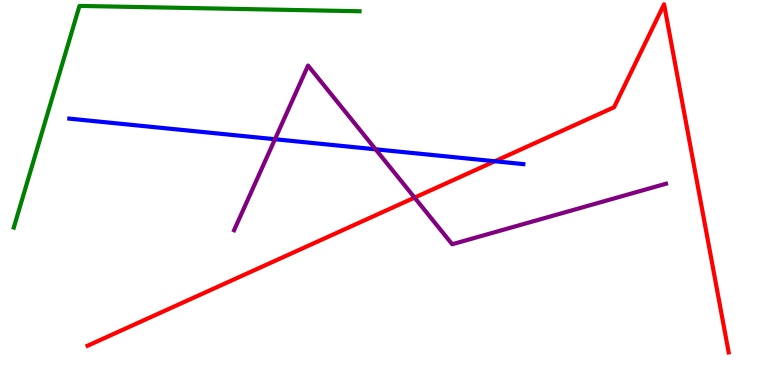[{'lines': ['blue', 'red'], 'intersections': [{'x': 6.39, 'y': 5.81}]}, {'lines': ['green', 'red'], 'intersections': []}, {'lines': ['purple', 'red'], 'intersections': [{'x': 5.35, 'y': 4.87}]}, {'lines': ['blue', 'green'], 'intersections': []}, {'lines': ['blue', 'purple'], 'intersections': [{'x': 3.55, 'y': 6.38}, {'x': 4.85, 'y': 6.12}]}, {'lines': ['green', 'purple'], 'intersections': []}]